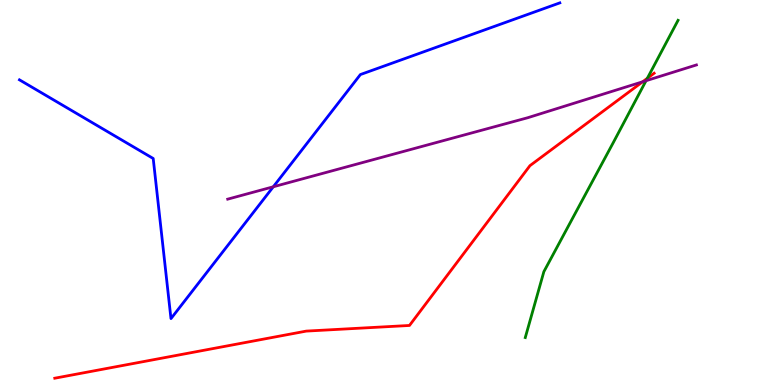[{'lines': ['blue', 'red'], 'intersections': []}, {'lines': ['green', 'red'], 'intersections': [{'x': 8.35, 'y': 7.97}]}, {'lines': ['purple', 'red'], 'intersections': [{'x': 8.29, 'y': 7.88}]}, {'lines': ['blue', 'green'], 'intersections': []}, {'lines': ['blue', 'purple'], 'intersections': [{'x': 3.53, 'y': 5.15}]}, {'lines': ['green', 'purple'], 'intersections': [{'x': 8.34, 'y': 7.9}]}]